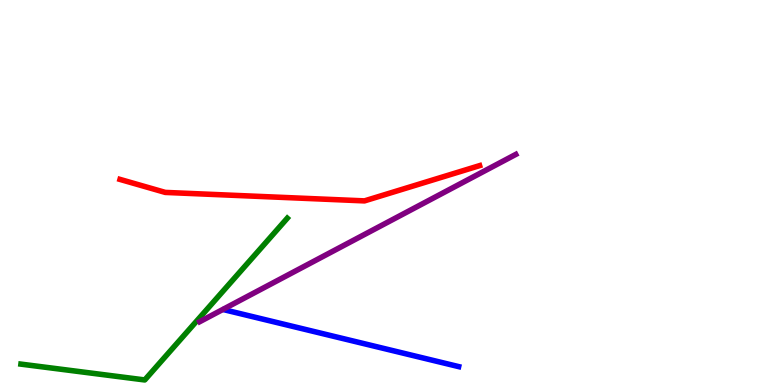[{'lines': ['blue', 'red'], 'intersections': []}, {'lines': ['green', 'red'], 'intersections': []}, {'lines': ['purple', 'red'], 'intersections': []}, {'lines': ['blue', 'green'], 'intersections': []}, {'lines': ['blue', 'purple'], 'intersections': []}, {'lines': ['green', 'purple'], 'intersections': []}]